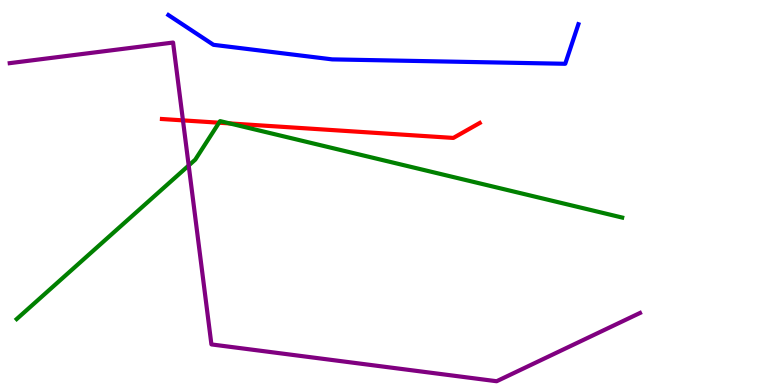[{'lines': ['blue', 'red'], 'intersections': []}, {'lines': ['green', 'red'], 'intersections': [{'x': 2.83, 'y': 6.81}, {'x': 2.96, 'y': 6.79}]}, {'lines': ['purple', 'red'], 'intersections': [{'x': 2.36, 'y': 6.87}]}, {'lines': ['blue', 'green'], 'intersections': []}, {'lines': ['blue', 'purple'], 'intersections': []}, {'lines': ['green', 'purple'], 'intersections': [{'x': 2.43, 'y': 5.7}]}]